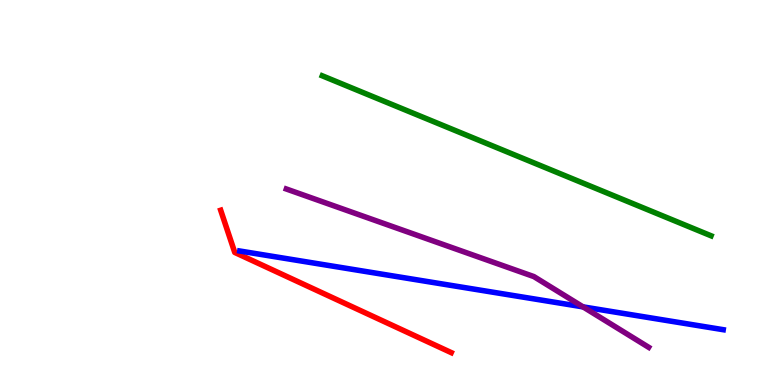[{'lines': ['blue', 'red'], 'intersections': []}, {'lines': ['green', 'red'], 'intersections': []}, {'lines': ['purple', 'red'], 'intersections': []}, {'lines': ['blue', 'green'], 'intersections': []}, {'lines': ['blue', 'purple'], 'intersections': [{'x': 7.52, 'y': 2.03}]}, {'lines': ['green', 'purple'], 'intersections': []}]